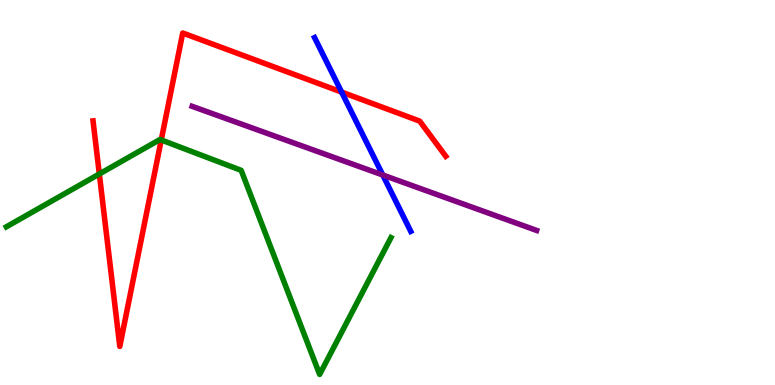[{'lines': ['blue', 'red'], 'intersections': [{'x': 4.41, 'y': 7.61}]}, {'lines': ['green', 'red'], 'intersections': [{'x': 1.28, 'y': 5.48}, {'x': 2.08, 'y': 6.36}]}, {'lines': ['purple', 'red'], 'intersections': []}, {'lines': ['blue', 'green'], 'intersections': []}, {'lines': ['blue', 'purple'], 'intersections': [{'x': 4.94, 'y': 5.45}]}, {'lines': ['green', 'purple'], 'intersections': []}]